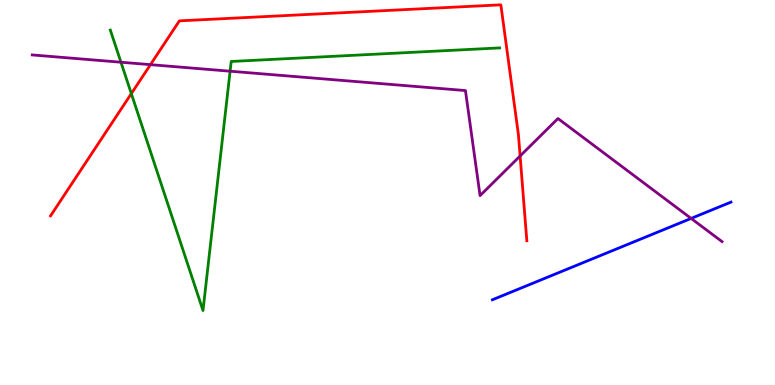[{'lines': ['blue', 'red'], 'intersections': []}, {'lines': ['green', 'red'], 'intersections': [{'x': 1.69, 'y': 7.57}]}, {'lines': ['purple', 'red'], 'intersections': [{'x': 1.94, 'y': 8.32}, {'x': 6.71, 'y': 5.95}]}, {'lines': ['blue', 'green'], 'intersections': []}, {'lines': ['blue', 'purple'], 'intersections': [{'x': 8.92, 'y': 4.33}]}, {'lines': ['green', 'purple'], 'intersections': [{'x': 1.56, 'y': 8.38}, {'x': 2.97, 'y': 8.15}]}]